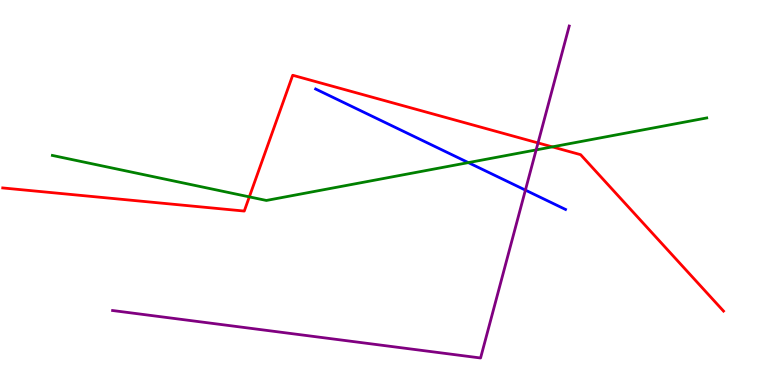[{'lines': ['blue', 'red'], 'intersections': []}, {'lines': ['green', 'red'], 'intersections': [{'x': 3.22, 'y': 4.89}, {'x': 7.13, 'y': 6.19}]}, {'lines': ['purple', 'red'], 'intersections': [{'x': 6.94, 'y': 6.29}]}, {'lines': ['blue', 'green'], 'intersections': [{'x': 6.04, 'y': 5.78}]}, {'lines': ['blue', 'purple'], 'intersections': [{'x': 6.78, 'y': 5.06}]}, {'lines': ['green', 'purple'], 'intersections': [{'x': 6.92, 'y': 6.11}]}]